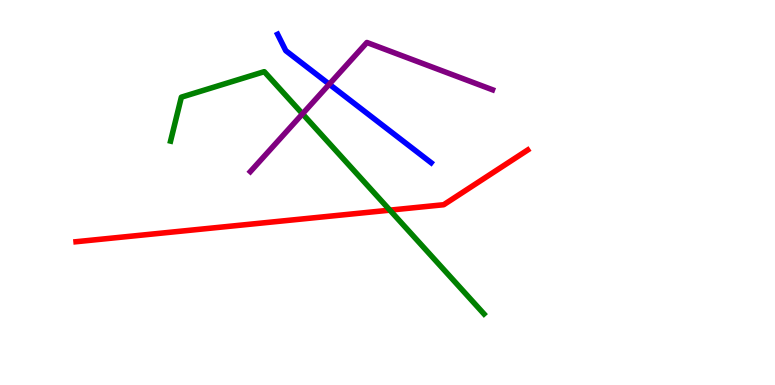[{'lines': ['blue', 'red'], 'intersections': []}, {'lines': ['green', 'red'], 'intersections': [{'x': 5.03, 'y': 4.54}]}, {'lines': ['purple', 'red'], 'intersections': []}, {'lines': ['blue', 'green'], 'intersections': []}, {'lines': ['blue', 'purple'], 'intersections': [{'x': 4.25, 'y': 7.81}]}, {'lines': ['green', 'purple'], 'intersections': [{'x': 3.9, 'y': 7.04}]}]